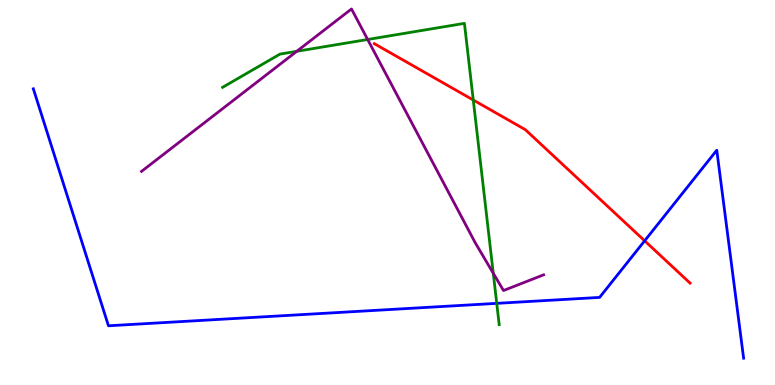[{'lines': ['blue', 'red'], 'intersections': [{'x': 8.32, 'y': 3.75}]}, {'lines': ['green', 'red'], 'intersections': [{'x': 6.11, 'y': 7.4}]}, {'lines': ['purple', 'red'], 'intersections': []}, {'lines': ['blue', 'green'], 'intersections': [{'x': 6.41, 'y': 2.12}]}, {'lines': ['blue', 'purple'], 'intersections': []}, {'lines': ['green', 'purple'], 'intersections': [{'x': 3.83, 'y': 8.67}, {'x': 4.74, 'y': 8.97}, {'x': 6.36, 'y': 2.9}]}]